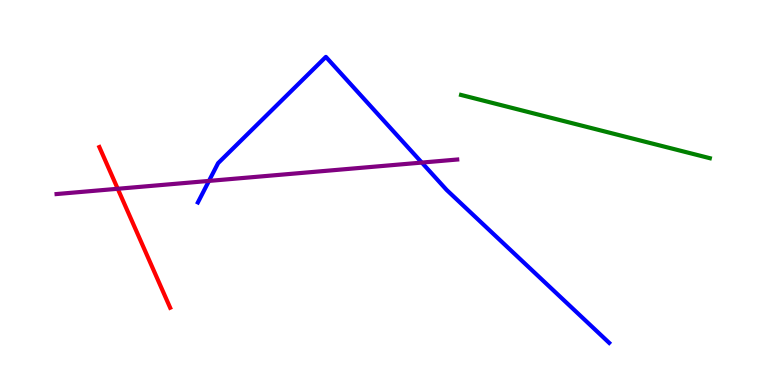[{'lines': ['blue', 'red'], 'intersections': []}, {'lines': ['green', 'red'], 'intersections': []}, {'lines': ['purple', 'red'], 'intersections': [{'x': 1.52, 'y': 5.1}]}, {'lines': ['blue', 'green'], 'intersections': []}, {'lines': ['blue', 'purple'], 'intersections': [{'x': 2.7, 'y': 5.3}, {'x': 5.44, 'y': 5.78}]}, {'lines': ['green', 'purple'], 'intersections': []}]